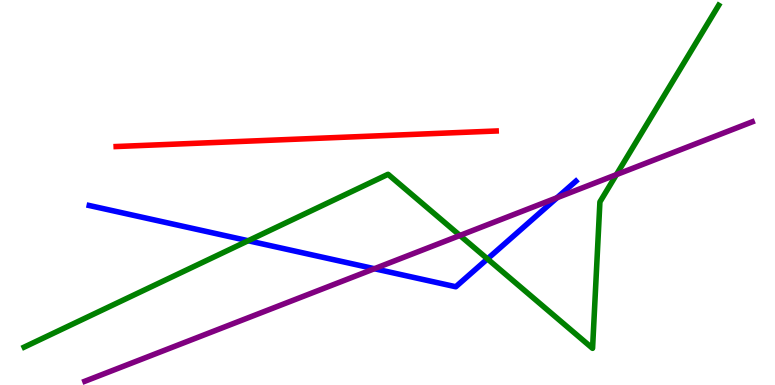[{'lines': ['blue', 'red'], 'intersections': []}, {'lines': ['green', 'red'], 'intersections': []}, {'lines': ['purple', 'red'], 'intersections': []}, {'lines': ['blue', 'green'], 'intersections': [{'x': 3.2, 'y': 3.75}, {'x': 6.29, 'y': 3.28}]}, {'lines': ['blue', 'purple'], 'intersections': [{'x': 4.83, 'y': 3.02}, {'x': 7.19, 'y': 4.87}]}, {'lines': ['green', 'purple'], 'intersections': [{'x': 5.93, 'y': 3.88}, {'x': 7.95, 'y': 5.46}]}]